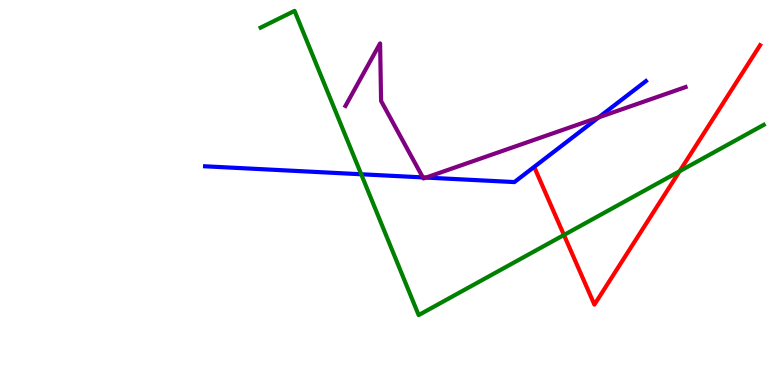[{'lines': ['blue', 'red'], 'intersections': []}, {'lines': ['green', 'red'], 'intersections': [{'x': 7.28, 'y': 3.9}, {'x': 8.77, 'y': 5.55}]}, {'lines': ['purple', 'red'], 'intersections': []}, {'lines': ['blue', 'green'], 'intersections': [{'x': 4.66, 'y': 5.47}]}, {'lines': ['blue', 'purple'], 'intersections': [{'x': 5.46, 'y': 5.39}, {'x': 5.5, 'y': 5.39}, {'x': 7.73, 'y': 6.95}]}, {'lines': ['green', 'purple'], 'intersections': []}]